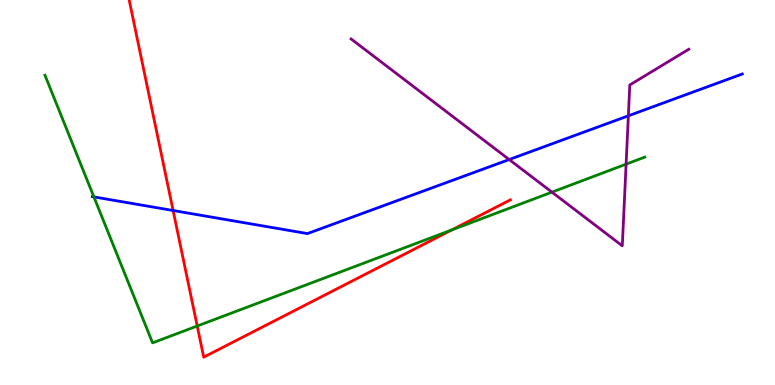[{'lines': ['blue', 'red'], 'intersections': [{'x': 2.23, 'y': 4.53}]}, {'lines': ['green', 'red'], 'intersections': [{'x': 2.54, 'y': 1.53}, {'x': 5.83, 'y': 4.03}]}, {'lines': ['purple', 'red'], 'intersections': []}, {'lines': ['blue', 'green'], 'intersections': [{'x': 1.21, 'y': 4.89}]}, {'lines': ['blue', 'purple'], 'intersections': [{'x': 6.57, 'y': 5.86}, {'x': 8.11, 'y': 6.99}]}, {'lines': ['green', 'purple'], 'intersections': [{'x': 7.12, 'y': 5.01}, {'x': 8.08, 'y': 5.74}]}]